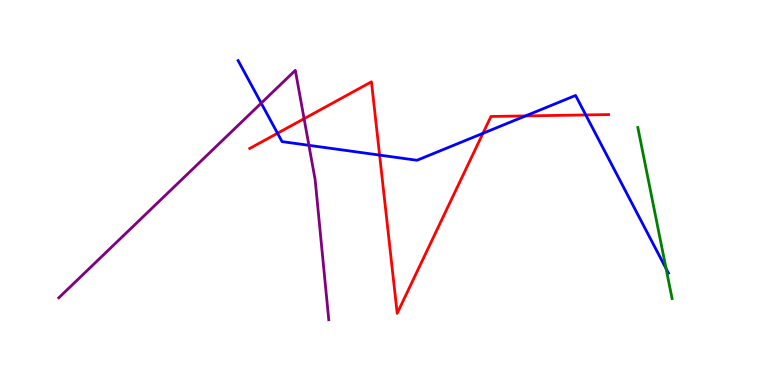[{'lines': ['blue', 'red'], 'intersections': [{'x': 3.58, 'y': 6.54}, {'x': 4.9, 'y': 5.97}, {'x': 6.23, 'y': 6.54}, {'x': 6.78, 'y': 6.99}, {'x': 7.56, 'y': 7.01}]}, {'lines': ['green', 'red'], 'intersections': []}, {'lines': ['purple', 'red'], 'intersections': [{'x': 3.92, 'y': 6.92}]}, {'lines': ['blue', 'green'], 'intersections': [{'x': 8.59, 'y': 3.02}]}, {'lines': ['blue', 'purple'], 'intersections': [{'x': 3.37, 'y': 7.32}, {'x': 3.99, 'y': 6.23}]}, {'lines': ['green', 'purple'], 'intersections': []}]